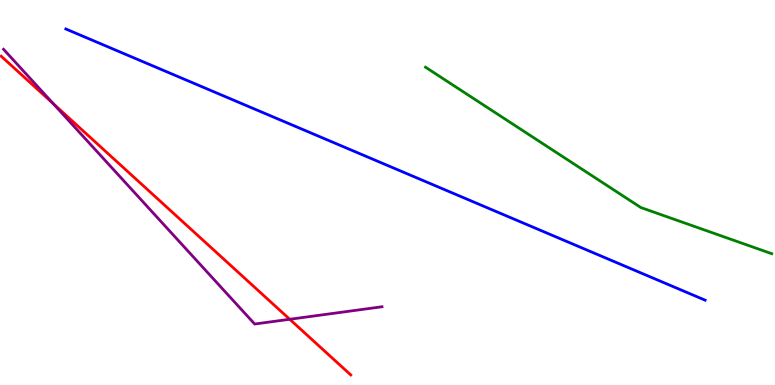[{'lines': ['blue', 'red'], 'intersections': []}, {'lines': ['green', 'red'], 'intersections': []}, {'lines': ['purple', 'red'], 'intersections': [{'x': 0.687, 'y': 7.31}, {'x': 3.74, 'y': 1.71}]}, {'lines': ['blue', 'green'], 'intersections': []}, {'lines': ['blue', 'purple'], 'intersections': []}, {'lines': ['green', 'purple'], 'intersections': []}]